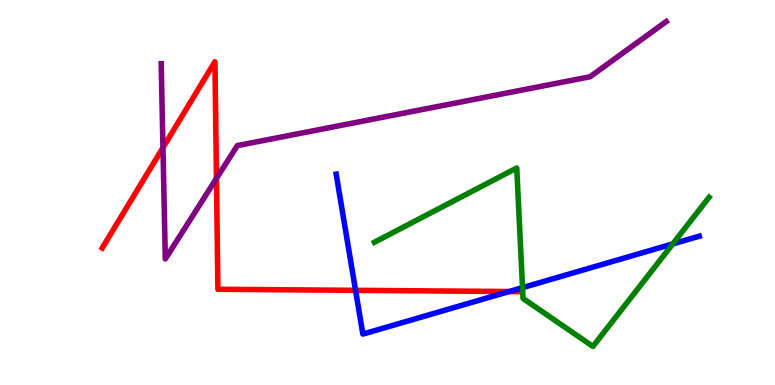[{'lines': ['blue', 'red'], 'intersections': [{'x': 4.59, 'y': 2.46}, {'x': 6.57, 'y': 2.43}]}, {'lines': ['green', 'red'], 'intersections': []}, {'lines': ['purple', 'red'], 'intersections': [{'x': 2.1, 'y': 6.17}, {'x': 2.79, 'y': 5.37}]}, {'lines': ['blue', 'green'], 'intersections': [{'x': 6.74, 'y': 2.53}, {'x': 8.68, 'y': 3.66}]}, {'lines': ['blue', 'purple'], 'intersections': []}, {'lines': ['green', 'purple'], 'intersections': []}]